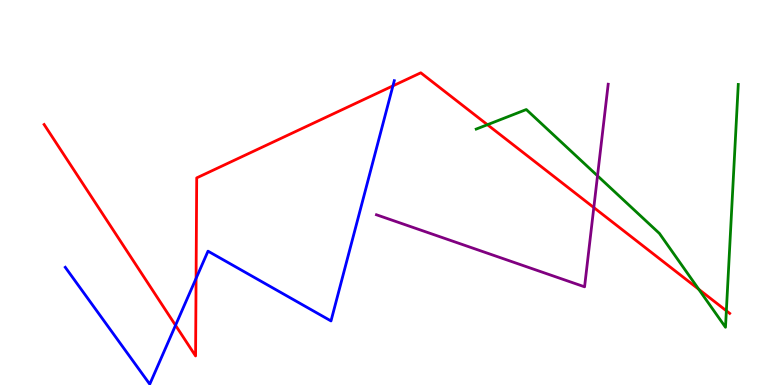[{'lines': ['blue', 'red'], 'intersections': [{'x': 2.26, 'y': 1.55}, {'x': 2.53, 'y': 2.77}, {'x': 5.07, 'y': 7.77}]}, {'lines': ['green', 'red'], 'intersections': [{'x': 6.29, 'y': 6.76}, {'x': 9.02, 'y': 2.49}, {'x': 9.37, 'y': 1.93}]}, {'lines': ['purple', 'red'], 'intersections': [{'x': 7.66, 'y': 4.61}]}, {'lines': ['blue', 'green'], 'intersections': []}, {'lines': ['blue', 'purple'], 'intersections': []}, {'lines': ['green', 'purple'], 'intersections': [{'x': 7.71, 'y': 5.43}]}]